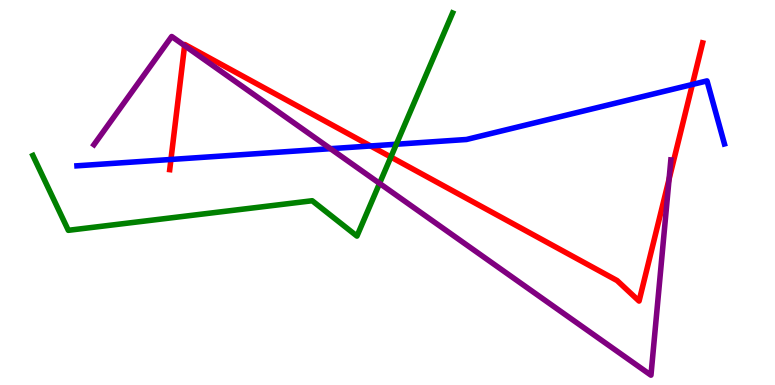[{'lines': ['blue', 'red'], 'intersections': [{'x': 2.21, 'y': 5.86}, {'x': 4.78, 'y': 6.21}, {'x': 8.93, 'y': 7.81}]}, {'lines': ['green', 'red'], 'intersections': [{'x': 5.04, 'y': 5.92}]}, {'lines': ['purple', 'red'], 'intersections': [{'x': 2.38, 'y': 8.82}, {'x': 8.63, 'y': 5.35}]}, {'lines': ['blue', 'green'], 'intersections': [{'x': 5.11, 'y': 6.25}]}, {'lines': ['blue', 'purple'], 'intersections': [{'x': 4.26, 'y': 6.14}]}, {'lines': ['green', 'purple'], 'intersections': [{'x': 4.9, 'y': 5.24}]}]